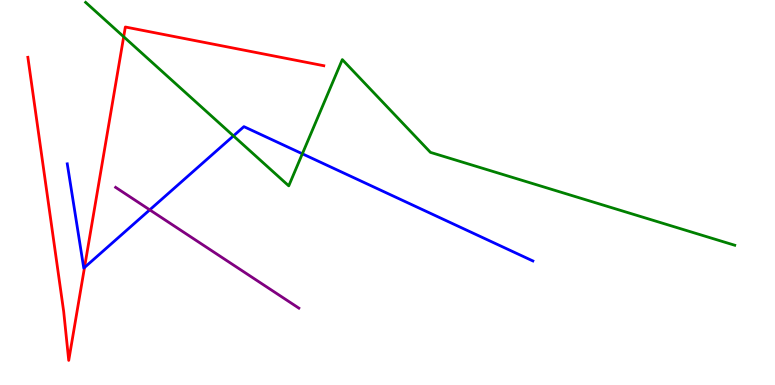[{'lines': ['blue', 'red'], 'intersections': [{'x': 1.09, 'y': 3.05}]}, {'lines': ['green', 'red'], 'intersections': [{'x': 1.6, 'y': 9.05}]}, {'lines': ['purple', 'red'], 'intersections': []}, {'lines': ['blue', 'green'], 'intersections': [{'x': 3.01, 'y': 6.47}, {'x': 3.9, 'y': 6.01}]}, {'lines': ['blue', 'purple'], 'intersections': [{'x': 1.93, 'y': 4.55}]}, {'lines': ['green', 'purple'], 'intersections': []}]